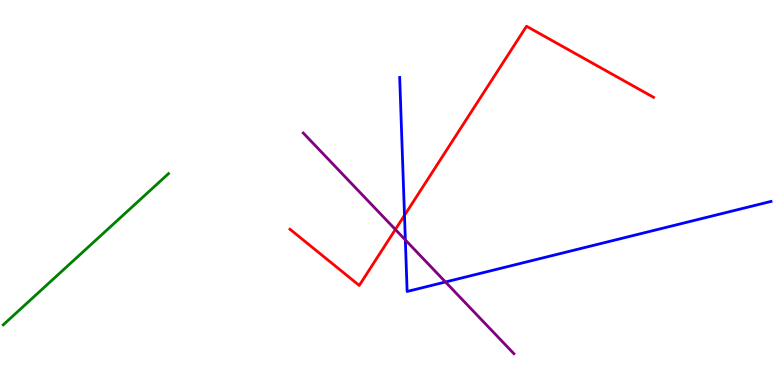[{'lines': ['blue', 'red'], 'intersections': [{'x': 5.22, 'y': 4.41}]}, {'lines': ['green', 'red'], 'intersections': []}, {'lines': ['purple', 'red'], 'intersections': [{'x': 5.1, 'y': 4.04}]}, {'lines': ['blue', 'green'], 'intersections': []}, {'lines': ['blue', 'purple'], 'intersections': [{'x': 5.23, 'y': 3.77}, {'x': 5.75, 'y': 2.68}]}, {'lines': ['green', 'purple'], 'intersections': []}]